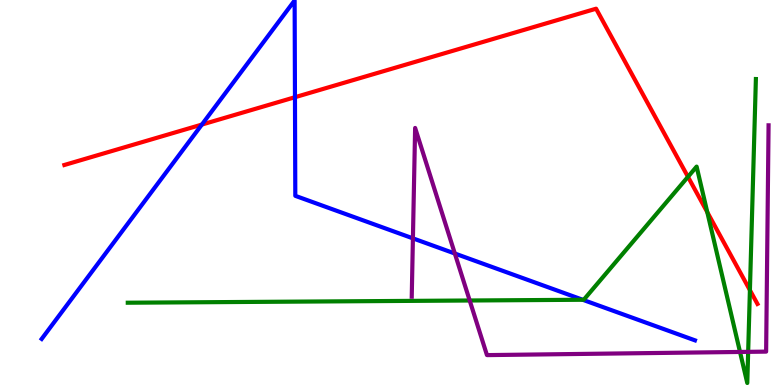[{'lines': ['blue', 'red'], 'intersections': [{'x': 2.6, 'y': 6.76}, {'x': 3.81, 'y': 7.48}]}, {'lines': ['green', 'red'], 'intersections': [{'x': 8.88, 'y': 5.41}, {'x': 9.13, 'y': 4.49}, {'x': 9.68, 'y': 2.46}]}, {'lines': ['purple', 'red'], 'intersections': []}, {'lines': ['blue', 'green'], 'intersections': [{'x': 7.52, 'y': 2.21}]}, {'lines': ['blue', 'purple'], 'intersections': [{'x': 5.33, 'y': 3.81}, {'x': 5.87, 'y': 3.42}]}, {'lines': ['green', 'purple'], 'intersections': [{'x': 6.06, 'y': 2.19}, {'x': 9.55, 'y': 0.858}, {'x': 9.65, 'y': 0.861}]}]